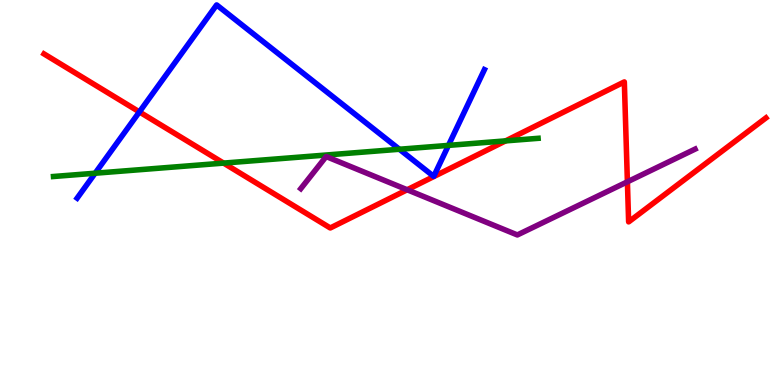[{'lines': ['blue', 'red'], 'intersections': [{'x': 1.8, 'y': 7.09}]}, {'lines': ['green', 'red'], 'intersections': [{'x': 2.88, 'y': 5.76}, {'x': 6.52, 'y': 6.34}]}, {'lines': ['purple', 'red'], 'intersections': [{'x': 5.25, 'y': 5.07}, {'x': 8.1, 'y': 5.28}]}, {'lines': ['blue', 'green'], 'intersections': [{'x': 1.23, 'y': 5.5}, {'x': 5.15, 'y': 6.12}, {'x': 5.79, 'y': 6.22}]}, {'lines': ['blue', 'purple'], 'intersections': []}, {'lines': ['green', 'purple'], 'intersections': []}]